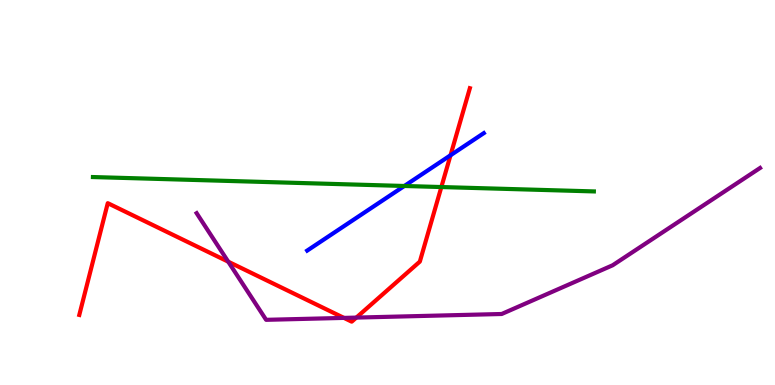[{'lines': ['blue', 'red'], 'intersections': [{'x': 5.81, 'y': 5.97}]}, {'lines': ['green', 'red'], 'intersections': [{'x': 5.69, 'y': 5.14}]}, {'lines': ['purple', 'red'], 'intersections': [{'x': 2.95, 'y': 3.2}, {'x': 4.44, 'y': 1.74}, {'x': 4.6, 'y': 1.75}]}, {'lines': ['blue', 'green'], 'intersections': [{'x': 5.22, 'y': 5.17}]}, {'lines': ['blue', 'purple'], 'intersections': []}, {'lines': ['green', 'purple'], 'intersections': []}]